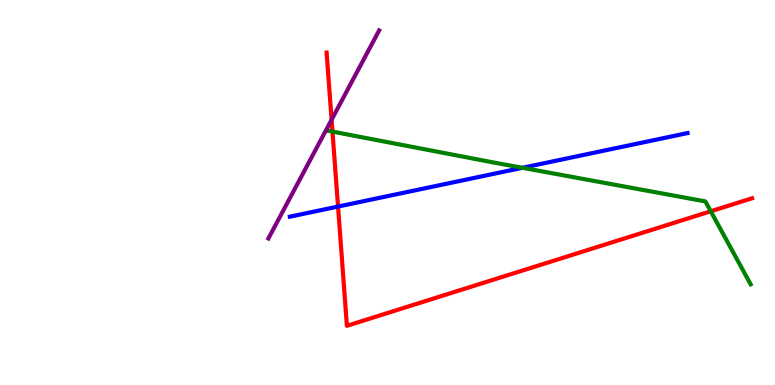[{'lines': ['blue', 'red'], 'intersections': [{'x': 4.36, 'y': 4.63}]}, {'lines': ['green', 'red'], 'intersections': [{'x': 4.29, 'y': 6.58}, {'x': 9.17, 'y': 4.51}]}, {'lines': ['purple', 'red'], 'intersections': [{'x': 4.28, 'y': 6.89}]}, {'lines': ['blue', 'green'], 'intersections': [{'x': 6.74, 'y': 5.64}]}, {'lines': ['blue', 'purple'], 'intersections': []}, {'lines': ['green', 'purple'], 'intersections': []}]